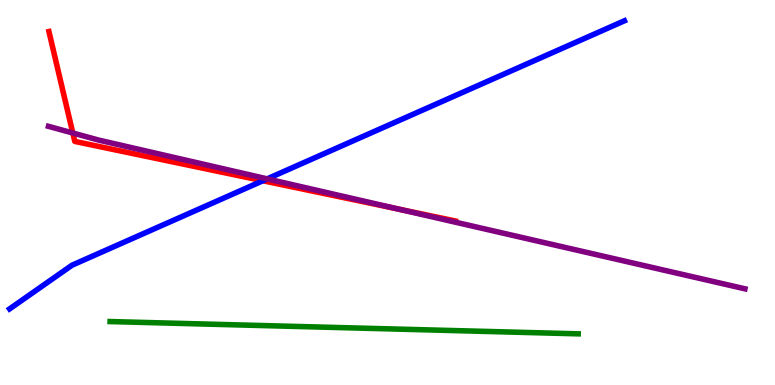[{'lines': ['blue', 'red'], 'intersections': [{'x': 3.39, 'y': 5.31}]}, {'lines': ['green', 'red'], 'intersections': []}, {'lines': ['purple', 'red'], 'intersections': [{'x': 0.939, 'y': 6.55}, {'x': 5.14, 'y': 4.57}]}, {'lines': ['blue', 'green'], 'intersections': []}, {'lines': ['blue', 'purple'], 'intersections': [{'x': 3.45, 'y': 5.35}]}, {'lines': ['green', 'purple'], 'intersections': []}]